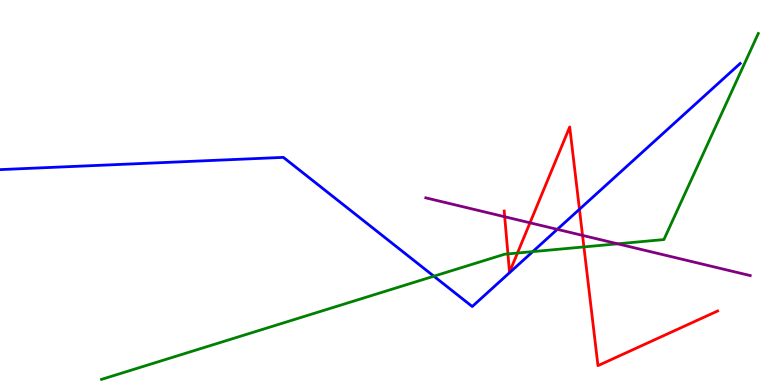[{'lines': ['blue', 'red'], 'intersections': [{'x': 7.48, 'y': 4.56}]}, {'lines': ['green', 'red'], 'intersections': [{'x': 6.55, 'y': 3.4}, {'x': 6.68, 'y': 3.43}, {'x': 7.53, 'y': 3.59}]}, {'lines': ['purple', 'red'], 'intersections': [{'x': 6.51, 'y': 4.37}, {'x': 6.84, 'y': 4.21}, {'x': 7.52, 'y': 3.89}]}, {'lines': ['blue', 'green'], 'intersections': [{'x': 5.6, 'y': 2.83}, {'x': 6.87, 'y': 3.46}]}, {'lines': ['blue', 'purple'], 'intersections': [{'x': 7.19, 'y': 4.04}]}, {'lines': ['green', 'purple'], 'intersections': [{'x': 7.97, 'y': 3.67}]}]